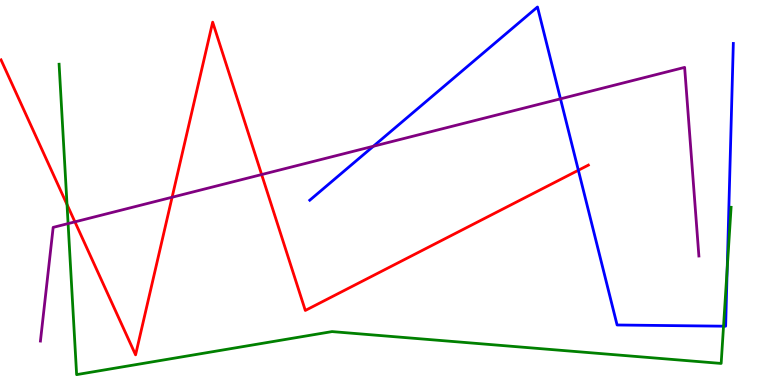[{'lines': ['blue', 'red'], 'intersections': [{'x': 7.46, 'y': 5.58}]}, {'lines': ['green', 'red'], 'intersections': [{'x': 0.865, 'y': 4.69}]}, {'lines': ['purple', 'red'], 'intersections': [{'x': 0.967, 'y': 4.24}, {'x': 2.22, 'y': 4.88}, {'x': 3.38, 'y': 5.47}]}, {'lines': ['blue', 'green'], 'intersections': [{'x': 9.34, 'y': 1.53}, {'x': 9.38, 'y': 3.04}]}, {'lines': ['blue', 'purple'], 'intersections': [{'x': 4.82, 'y': 6.2}, {'x': 7.23, 'y': 7.43}]}, {'lines': ['green', 'purple'], 'intersections': [{'x': 0.879, 'y': 4.19}]}]